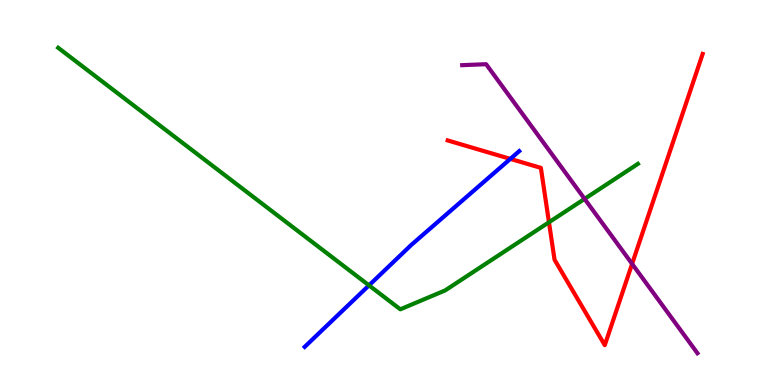[{'lines': ['blue', 'red'], 'intersections': [{'x': 6.58, 'y': 5.87}]}, {'lines': ['green', 'red'], 'intersections': [{'x': 7.08, 'y': 4.23}]}, {'lines': ['purple', 'red'], 'intersections': [{'x': 8.16, 'y': 3.15}]}, {'lines': ['blue', 'green'], 'intersections': [{'x': 4.76, 'y': 2.59}]}, {'lines': ['blue', 'purple'], 'intersections': []}, {'lines': ['green', 'purple'], 'intersections': [{'x': 7.54, 'y': 4.83}]}]